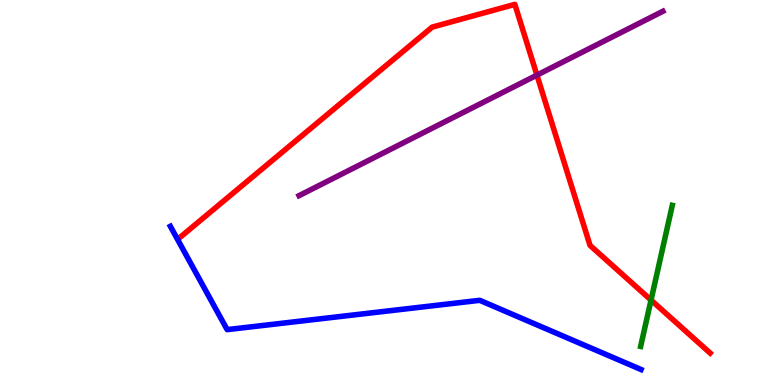[{'lines': ['blue', 'red'], 'intersections': []}, {'lines': ['green', 'red'], 'intersections': [{'x': 8.4, 'y': 2.21}]}, {'lines': ['purple', 'red'], 'intersections': [{'x': 6.93, 'y': 8.05}]}, {'lines': ['blue', 'green'], 'intersections': []}, {'lines': ['blue', 'purple'], 'intersections': []}, {'lines': ['green', 'purple'], 'intersections': []}]